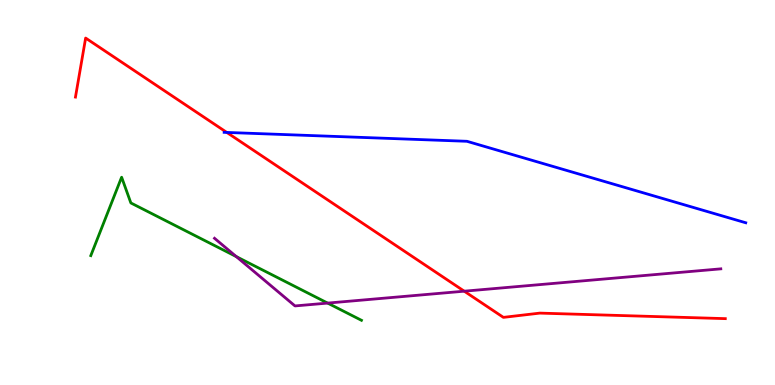[{'lines': ['blue', 'red'], 'intersections': [{'x': 2.93, 'y': 6.56}]}, {'lines': ['green', 'red'], 'intersections': []}, {'lines': ['purple', 'red'], 'intersections': [{'x': 5.99, 'y': 2.44}]}, {'lines': ['blue', 'green'], 'intersections': []}, {'lines': ['blue', 'purple'], 'intersections': []}, {'lines': ['green', 'purple'], 'intersections': [{'x': 3.05, 'y': 3.33}, {'x': 4.23, 'y': 2.13}]}]